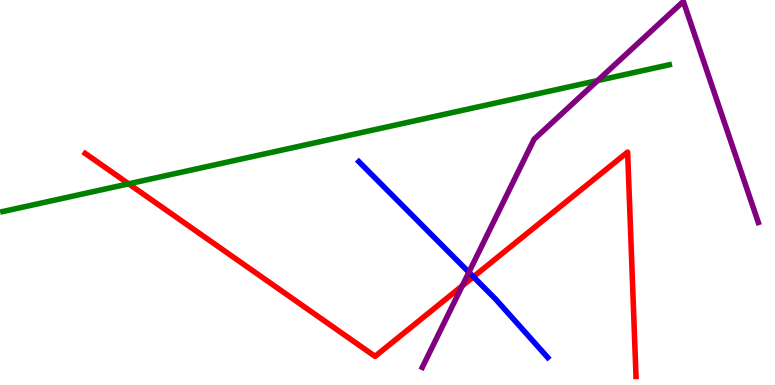[{'lines': ['blue', 'red'], 'intersections': [{'x': 6.11, 'y': 2.81}]}, {'lines': ['green', 'red'], 'intersections': [{'x': 1.66, 'y': 5.23}]}, {'lines': ['purple', 'red'], 'intersections': [{'x': 5.96, 'y': 2.58}]}, {'lines': ['blue', 'green'], 'intersections': []}, {'lines': ['blue', 'purple'], 'intersections': [{'x': 6.05, 'y': 2.93}]}, {'lines': ['green', 'purple'], 'intersections': [{'x': 7.71, 'y': 7.91}]}]